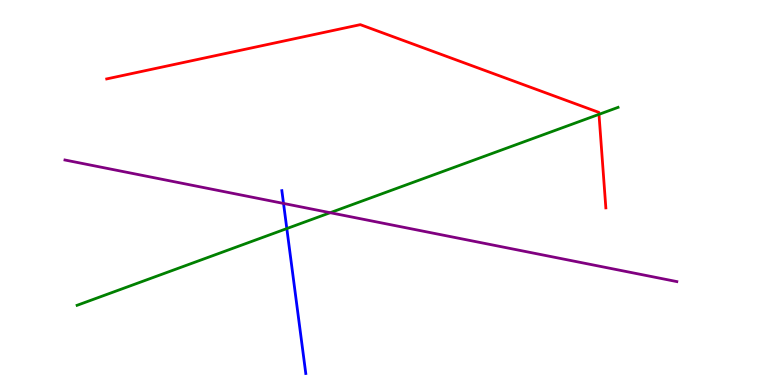[{'lines': ['blue', 'red'], 'intersections': []}, {'lines': ['green', 'red'], 'intersections': [{'x': 7.73, 'y': 7.03}]}, {'lines': ['purple', 'red'], 'intersections': []}, {'lines': ['blue', 'green'], 'intersections': [{'x': 3.7, 'y': 4.06}]}, {'lines': ['blue', 'purple'], 'intersections': [{'x': 3.66, 'y': 4.72}]}, {'lines': ['green', 'purple'], 'intersections': [{'x': 4.26, 'y': 4.48}]}]